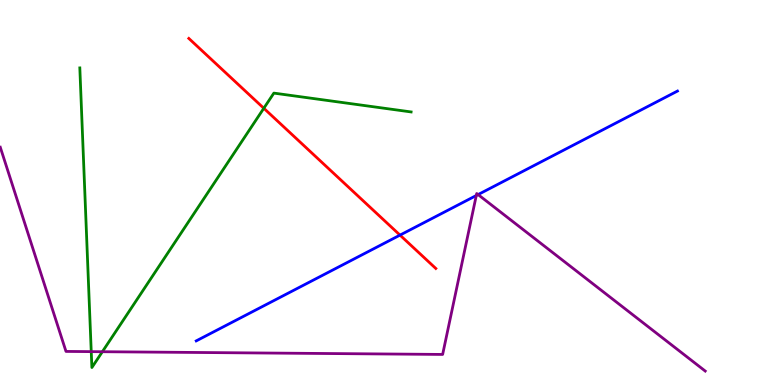[{'lines': ['blue', 'red'], 'intersections': [{'x': 5.16, 'y': 3.89}]}, {'lines': ['green', 'red'], 'intersections': [{'x': 3.4, 'y': 7.19}]}, {'lines': ['purple', 'red'], 'intersections': []}, {'lines': ['blue', 'green'], 'intersections': []}, {'lines': ['blue', 'purple'], 'intersections': [{'x': 6.15, 'y': 4.92}, {'x': 6.17, 'y': 4.95}]}, {'lines': ['green', 'purple'], 'intersections': [{'x': 1.18, 'y': 0.867}, {'x': 1.32, 'y': 0.865}]}]